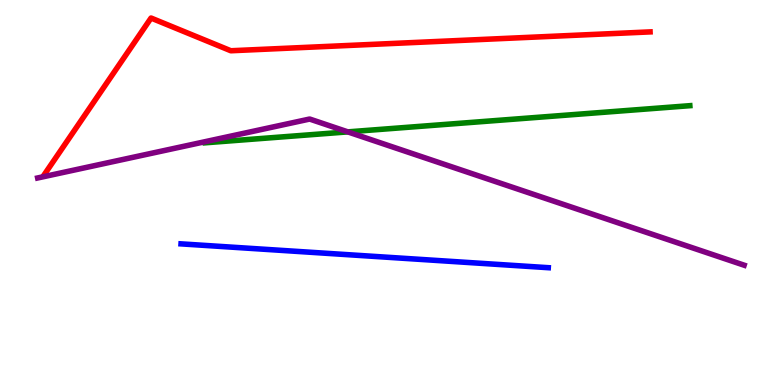[{'lines': ['blue', 'red'], 'intersections': []}, {'lines': ['green', 'red'], 'intersections': []}, {'lines': ['purple', 'red'], 'intersections': []}, {'lines': ['blue', 'green'], 'intersections': []}, {'lines': ['blue', 'purple'], 'intersections': []}, {'lines': ['green', 'purple'], 'intersections': [{'x': 4.49, 'y': 6.57}]}]